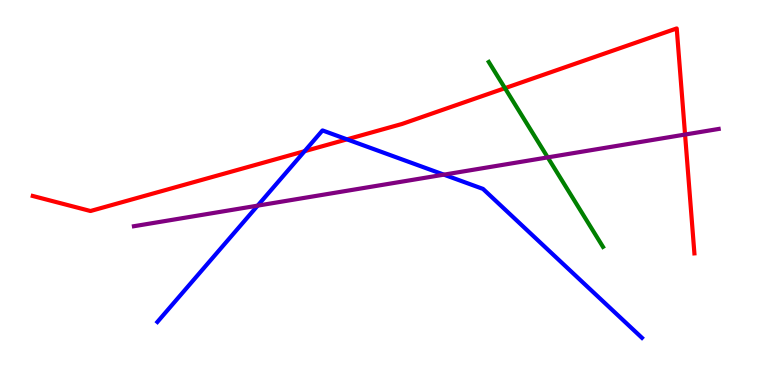[{'lines': ['blue', 'red'], 'intersections': [{'x': 3.93, 'y': 6.07}, {'x': 4.48, 'y': 6.38}]}, {'lines': ['green', 'red'], 'intersections': [{'x': 6.52, 'y': 7.71}]}, {'lines': ['purple', 'red'], 'intersections': [{'x': 8.84, 'y': 6.51}]}, {'lines': ['blue', 'green'], 'intersections': []}, {'lines': ['blue', 'purple'], 'intersections': [{'x': 3.32, 'y': 4.66}, {'x': 5.73, 'y': 5.46}]}, {'lines': ['green', 'purple'], 'intersections': [{'x': 7.07, 'y': 5.91}]}]